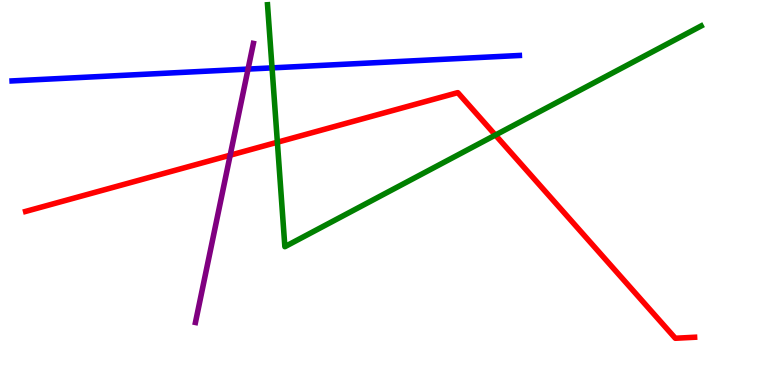[{'lines': ['blue', 'red'], 'intersections': []}, {'lines': ['green', 'red'], 'intersections': [{'x': 3.58, 'y': 6.31}, {'x': 6.39, 'y': 6.49}]}, {'lines': ['purple', 'red'], 'intersections': [{'x': 2.97, 'y': 5.97}]}, {'lines': ['blue', 'green'], 'intersections': [{'x': 3.51, 'y': 8.24}]}, {'lines': ['blue', 'purple'], 'intersections': [{'x': 3.2, 'y': 8.21}]}, {'lines': ['green', 'purple'], 'intersections': []}]